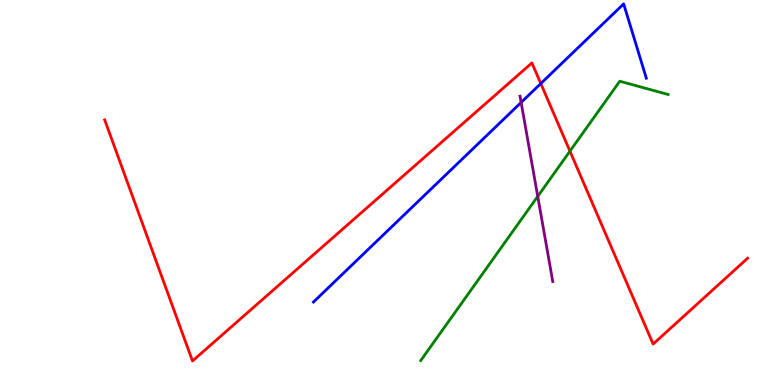[{'lines': ['blue', 'red'], 'intersections': [{'x': 6.98, 'y': 7.83}]}, {'lines': ['green', 'red'], 'intersections': [{'x': 7.35, 'y': 6.07}]}, {'lines': ['purple', 'red'], 'intersections': []}, {'lines': ['blue', 'green'], 'intersections': []}, {'lines': ['blue', 'purple'], 'intersections': [{'x': 6.72, 'y': 7.34}]}, {'lines': ['green', 'purple'], 'intersections': [{'x': 6.94, 'y': 4.9}]}]